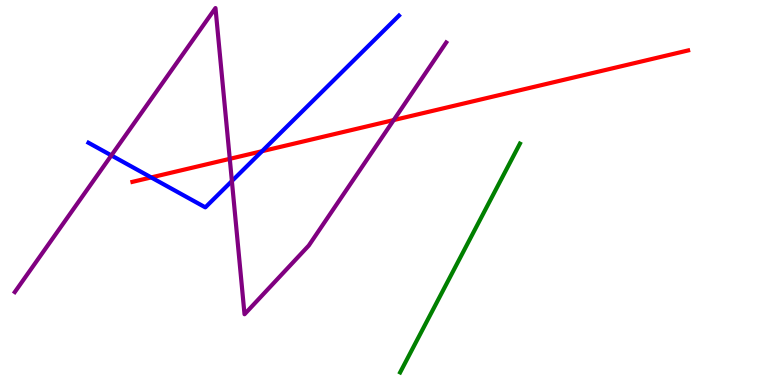[{'lines': ['blue', 'red'], 'intersections': [{'x': 1.95, 'y': 5.39}, {'x': 3.38, 'y': 6.07}]}, {'lines': ['green', 'red'], 'intersections': []}, {'lines': ['purple', 'red'], 'intersections': [{'x': 2.96, 'y': 5.87}, {'x': 5.08, 'y': 6.88}]}, {'lines': ['blue', 'green'], 'intersections': []}, {'lines': ['blue', 'purple'], 'intersections': [{'x': 1.44, 'y': 5.96}, {'x': 2.99, 'y': 5.3}]}, {'lines': ['green', 'purple'], 'intersections': []}]